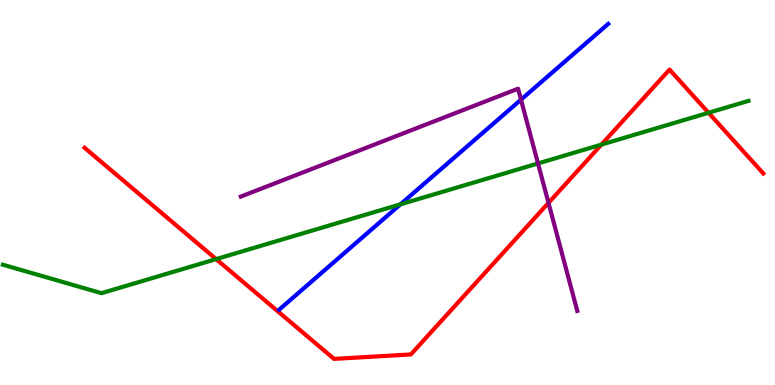[{'lines': ['blue', 'red'], 'intersections': []}, {'lines': ['green', 'red'], 'intersections': [{'x': 2.79, 'y': 3.27}, {'x': 7.76, 'y': 6.24}, {'x': 9.14, 'y': 7.07}]}, {'lines': ['purple', 'red'], 'intersections': [{'x': 7.08, 'y': 4.73}]}, {'lines': ['blue', 'green'], 'intersections': [{'x': 5.17, 'y': 4.69}]}, {'lines': ['blue', 'purple'], 'intersections': [{'x': 6.72, 'y': 7.41}]}, {'lines': ['green', 'purple'], 'intersections': [{'x': 6.94, 'y': 5.75}]}]